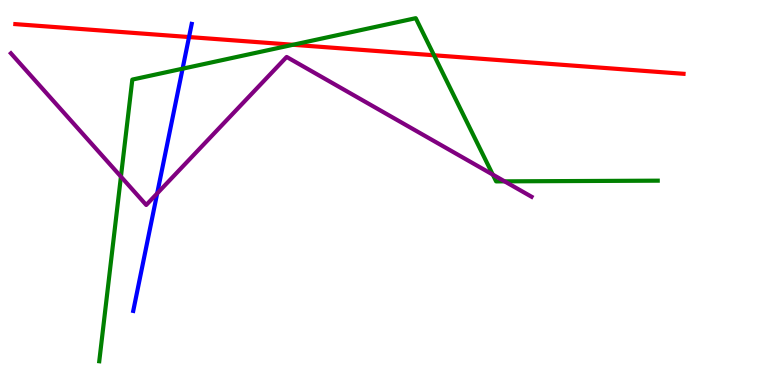[{'lines': ['blue', 'red'], 'intersections': [{'x': 2.44, 'y': 9.04}]}, {'lines': ['green', 'red'], 'intersections': [{'x': 3.78, 'y': 8.84}, {'x': 5.6, 'y': 8.56}]}, {'lines': ['purple', 'red'], 'intersections': []}, {'lines': ['blue', 'green'], 'intersections': [{'x': 2.36, 'y': 8.22}]}, {'lines': ['blue', 'purple'], 'intersections': [{'x': 2.03, 'y': 4.98}]}, {'lines': ['green', 'purple'], 'intersections': [{'x': 1.56, 'y': 5.41}, {'x': 6.36, 'y': 5.46}, {'x': 6.51, 'y': 5.29}]}]